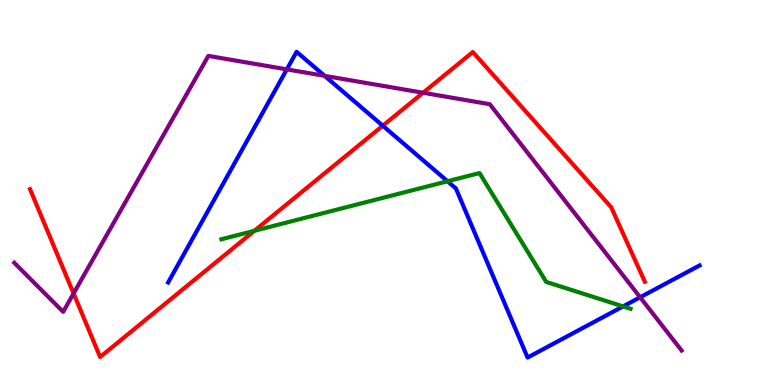[{'lines': ['blue', 'red'], 'intersections': [{'x': 4.94, 'y': 6.73}]}, {'lines': ['green', 'red'], 'intersections': [{'x': 3.28, 'y': 4.01}]}, {'lines': ['purple', 'red'], 'intersections': [{'x': 0.949, 'y': 2.38}, {'x': 5.46, 'y': 7.59}]}, {'lines': ['blue', 'green'], 'intersections': [{'x': 5.77, 'y': 5.29}, {'x': 8.04, 'y': 2.04}]}, {'lines': ['blue', 'purple'], 'intersections': [{'x': 3.7, 'y': 8.2}, {'x': 4.19, 'y': 8.03}, {'x': 8.26, 'y': 2.28}]}, {'lines': ['green', 'purple'], 'intersections': []}]